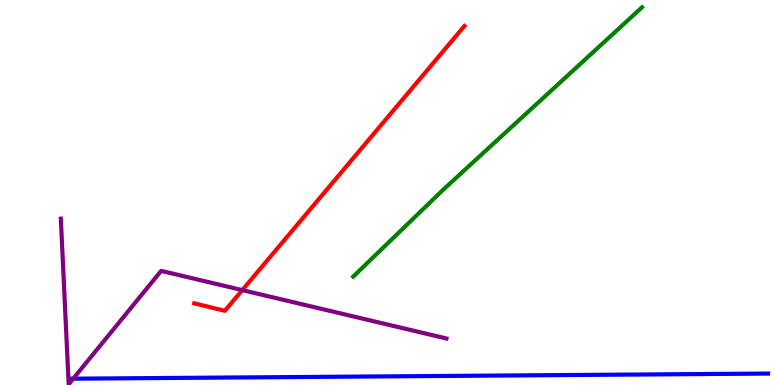[{'lines': ['blue', 'red'], 'intersections': []}, {'lines': ['green', 'red'], 'intersections': []}, {'lines': ['purple', 'red'], 'intersections': [{'x': 3.13, 'y': 2.46}]}, {'lines': ['blue', 'green'], 'intersections': []}, {'lines': ['blue', 'purple'], 'intersections': [{'x': 0.945, 'y': 0.164}]}, {'lines': ['green', 'purple'], 'intersections': []}]